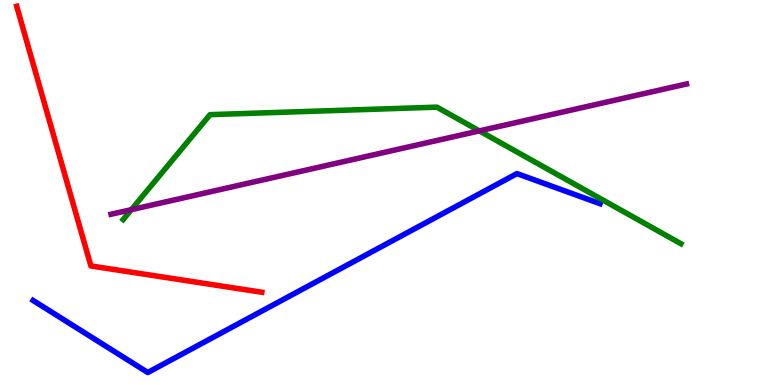[{'lines': ['blue', 'red'], 'intersections': []}, {'lines': ['green', 'red'], 'intersections': []}, {'lines': ['purple', 'red'], 'intersections': []}, {'lines': ['blue', 'green'], 'intersections': []}, {'lines': ['blue', 'purple'], 'intersections': []}, {'lines': ['green', 'purple'], 'intersections': [{'x': 1.69, 'y': 4.55}, {'x': 6.19, 'y': 6.6}]}]